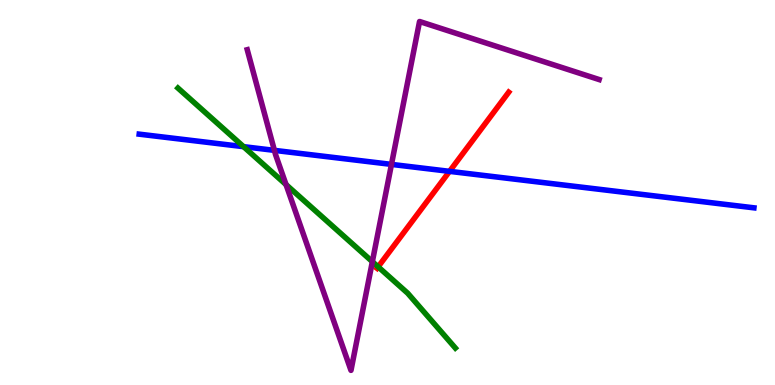[{'lines': ['blue', 'red'], 'intersections': [{'x': 5.8, 'y': 5.55}]}, {'lines': ['green', 'red'], 'intersections': [{'x': 4.88, 'y': 3.07}]}, {'lines': ['purple', 'red'], 'intersections': []}, {'lines': ['blue', 'green'], 'intersections': [{'x': 3.14, 'y': 6.19}]}, {'lines': ['blue', 'purple'], 'intersections': [{'x': 3.54, 'y': 6.09}, {'x': 5.05, 'y': 5.73}]}, {'lines': ['green', 'purple'], 'intersections': [{'x': 3.69, 'y': 5.21}, {'x': 4.8, 'y': 3.2}]}]